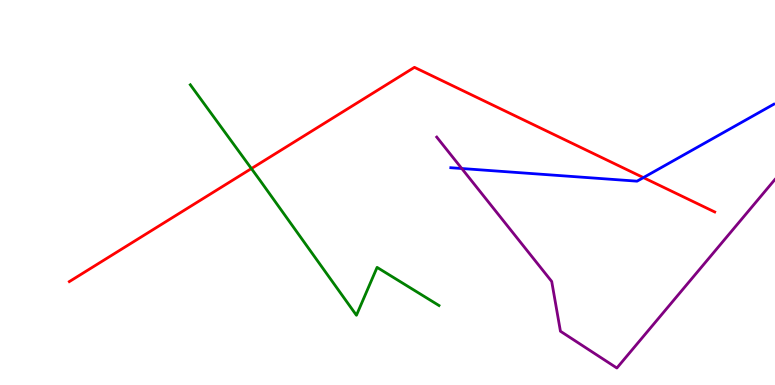[{'lines': ['blue', 'red'], 'intersections': [{'x': 8.3, 'y': 5.39}]}, {'lines': ['green', 'red'], 'intersections': [{'x': 3.24, 'y': 5.62}]}, {'lines': ['purple', 'red'], 'intersections': []}, {'lines': ['blue', 'green'], 'intersections': []}, {'lines': ['blue', 'purple'], 'intersections': [{'x': 5.96, 'y': 5.62}]}, {'lines': ['green', 'purple'], 'intersections': []}]